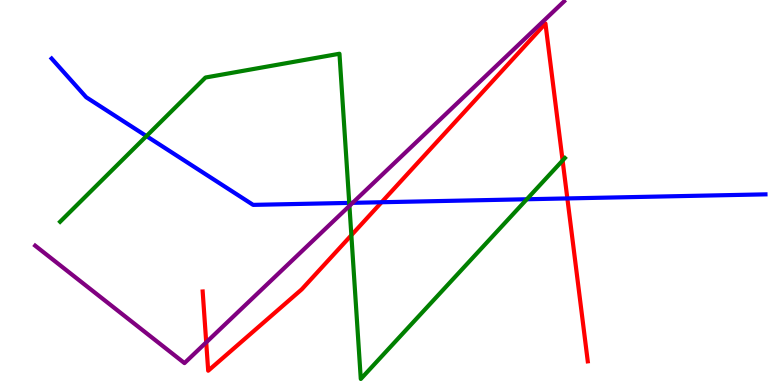[{'lines': ['blue', 'red'], 'intersections': [{'x': 4.92, 'y': 4.75}, {'x': 7.32, 'y': 4.85}]}, {'lines': ['green', 'red'], 'intersections': [{'x': 4.53, 'y': 3.89}, {'x': 7.26, 'y': 5.83}]}, {'lines': ['purple', 'red'], 'intersections': [{'x': 2.66, 'y': 1.11}]}, {'lines': ['blue', 'green'], 'intersections': [{'x': 1.89, 'y': 6.47}, {'x': 4.51, 'y': 4.73}, {'x': 6.8, 'y': 4.82}]}, {'lines': ['blue', 'purple'], 'intersections': [{'x': 4.55, 'y': 4.73}]}, {'lines': ['green', 'purple'], 'intersections': [{'x': 4.51, 'y': 4.65}]}]